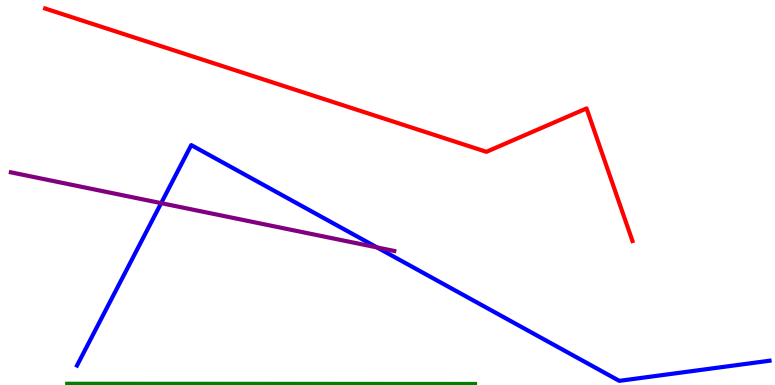[{'lines': ['blue', 'red'], 'intersections': []}, {'lines': ['green', 'red'], 'intersections': []}, {'lines': ['purple', 'red'], 'intersections': []}, {'lines': ['blue', 'green'], 'intersections': []}, {'lines': ['blue', 'purple'], 'intersections': [{'x': 2.08, 'y': 4.72}, {'x': 4.87, 'y': 3.57}]}, {'lines': ['green', 'purple'], 'intersections': []}]